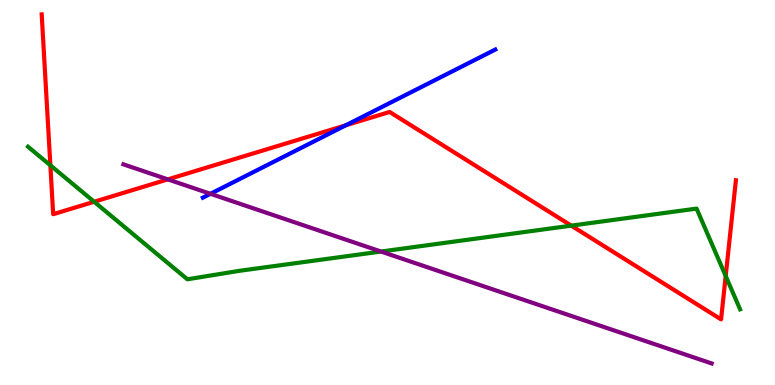[{'lines': ['blue', 'red'], 'intersections': [{'x': 4.46, 'y': 6.74}]}, {'lines': ['green', 'red'], 'intersections': [{'x': 0.65, 'y': 5.71}, {'x': 1.22, 'y': 4.76}, {'x': 7.37, 'y': 4.14}, {'x': 9.36, 'y': 2.83}]}, {'lines': ['purple', 'red'], 'intersections': [{'x': 2.17, 'y': 5.34}]}, {'lines': ['blue', 'green'], 'intersections': []}, {'lines': ['blue', 'purple'], 'intersections': [{'x': 2.72, 'y': 4.97}]}, {'lines': ['green', 'purple'], 'intersections': [{'x': 4.92, 'y': 3.47}]}]